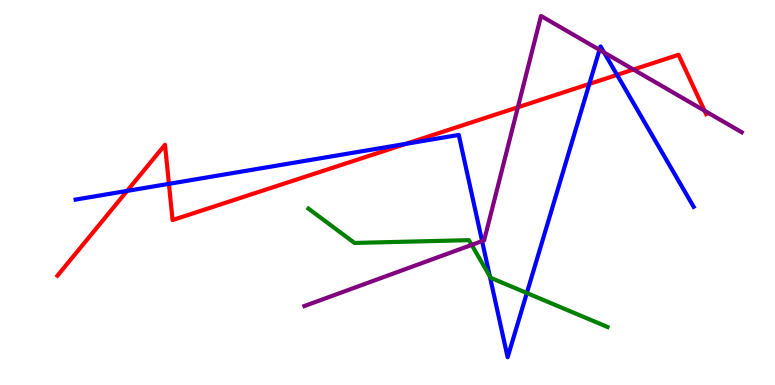[{'lines': ['blue', 'red'], 'intersections': [{'x': 1.64, 'y': 5.04}, {'x': 2.18, 'y': 5.22}, {'x': 5.24, 'y': 6.26}, {'x': 7.6, 'y': 7.82}, {'x': 7.96, 'y': 8.06}]}, {'lines': ['green', 'red'], 'intersections': []}, {'lines': ['purple', 'red'], 'intersections': [{'x': 6.68, 'y': 7.21}, {'x': 8.17, 'y': 8.19}, {'x': 9.09, 'y': 7.12}]}, {'lines': ['blue', 'green'], 'intersections': [{'x': 6.32, 'y': 2.82}, {'x': 6.8, 'y': 2.39}]}, {'lines': ['blue', 'purple'], 'intersections': [{'x': 6.22, 'y': 3.74}, {'x': 7.74, 'y': 8.71}, {'x': 7.79, 'y': 8.64}]}, {'lines': ['green', 'purple'], 'intersections': [{'x': 6.09, 'y': 3.64}]}]